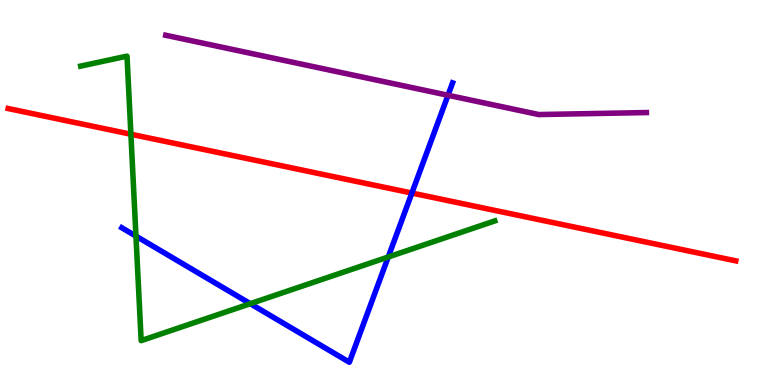[{'lines': ['blue', 'red'], 'intersections': [{'x': 5.31, 'y': 4.99}]}, {'lines': ['green', 'red'], 'intersections': [{'x': 1.69, 'y': 6.51}]}, {'lines': ['purple', 'red'], 'intersections': []}, {'lines': ['blue', 'green'], 'intersections': [{'x': 1.75, 'y': 3.87}, {'x': 3.23, 'y': 2.11}, {'x': 5.01, 'y': 3.33}]}, {'lines': ['blue', 'purple'], 'intersections': [{'x': 5.78, 'y': 7.53}]}, {'lines': ['green', 'purple'], 'intersections': []}]